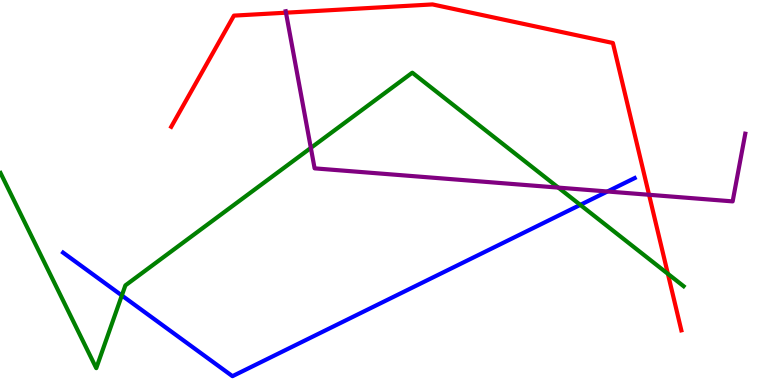[{'lines': ['blue', 'red'], 'intersections': []}, {'lines': ['green', 'red'], 'intersections': [{'x': 8.62, 'y': 2.89}]}, {'lines': ['purple', 'red'], 'intersections': [{'x': 3.69, 'y': 9.67}, {'x': 8.37, 'y': 4.94}]}, {'lines': ['blue', 'green'], 'intersections': [{'x': 1.57, 'y': 2.33}, {'x': 7.49, 'y': 4.68}]}, {'lines': ['blue', 'purple'], 'intersections': [{'x': 7.84, 'y': 5.03}]}, {'lines': ['green', 'purple'], 'intersections': [{'x': 4.01, 'y': 6.16}, {'x': 7.2, 'y': 5.13}]}]